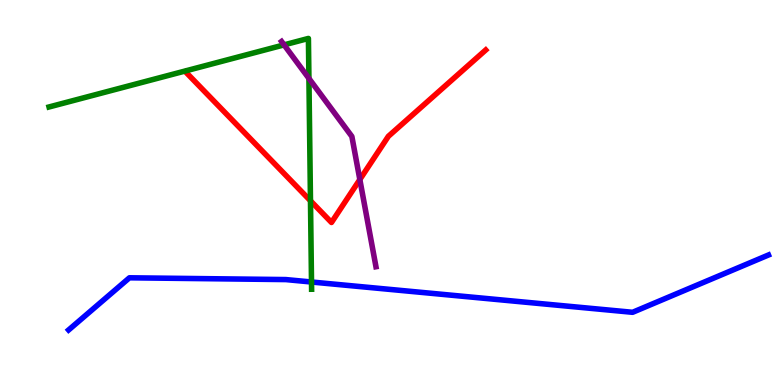[{'lines': ['blue', 'red'], 'intersections': []}, {'lines': ['green', 'red'], 'intersections': [{'x': 4.01, 'y': 4.78}]}, {'lines': ['purple', 'red'], 'intersections': [{'x': 4.64, 'y': 5.34}]}, {'lines': ['blue', 'green'], 'intersections': [{'x': 4.02, 'y': 2.68}]}, {'lines': ['blue', 'purple'], 'intersections': []}, {'lines': ['green', 'purple'], 'intersections': [{'x': 3.67, 'y': 8.83}, {'x': 3.99, 'y': 7.96}]}]